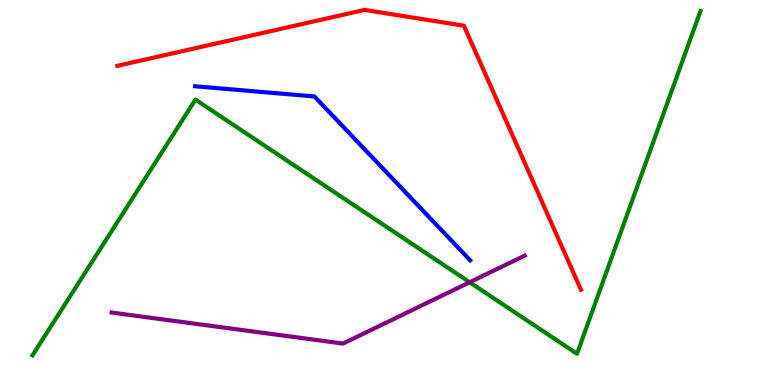[{'lines': ['blue', 'red'], 'intersections': []}, {'lines': ['green', 'red'], 'intersections': []}, {'lines': ['purple', 'red'], 'intersections': []}, {'lines': ['blue', 'green'], 'intersections': []}, {'lines': ['blue', 'purple'], 'intersections': []}, {'lines': ['green', 'purple'], 'intersections': [{'x': 6.06, 'y': 2.67}]}]